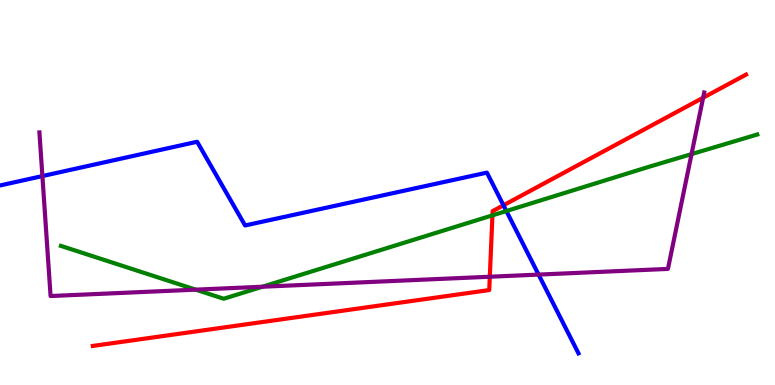[{'lines': ['blue', 'red'], 'intersections': [{'x': 6.5, 'y': 4.67}]}, {'lines': ['green', 'red'], 'intersections': [{'x': 6.35, 'y': 4.41}]}, {'lines': ['purple', 'red'], 'intersections': [{'x': 6.32, 'y': 2.81}, {'x': 9.07, 'y': 7.46}]}, {'lines': ['blue', 'green'], 'intersections': [{'x': 6.53, 'y': 4.52}]}, {'lines': ['blue', 'purple'], 'intersections': [{'x': 0.547, 'y': 5.43}, {'x': 6.95, 'y': 2.87}]}, {'lines': ['green', 'purple'], 'intersections': [{'x': 2.53, 'y': 2.48}, {'x': 3.39, 'y': 2.55}, {'x': 8.92, 'y': 6.0}]}]